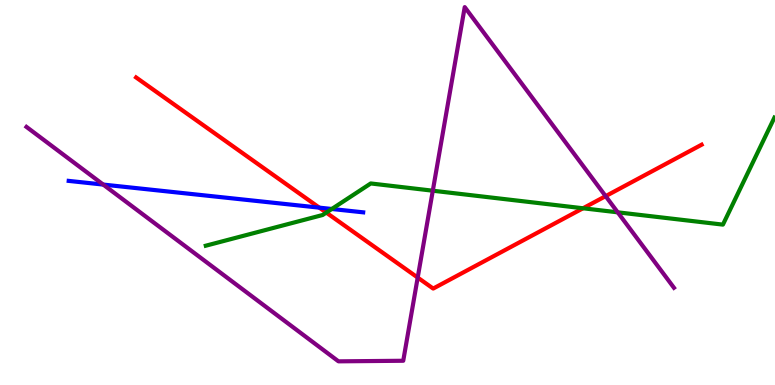[{'lines': ['blue', 'red'], 'intersections': [{'x': 4.12, 'y': 4.61}]}, {'lines': ['green', 'red'], 'intersections': [{'x': 4.21, 'y': 4.48}, {'x': 7.52, 'y': 4.59}]}, {'lines': ['purple', 'red'], 'intersections': [{'x': 5.39, 'y': 2.79}, {'x': 7.81, 'y': 4.91}]}, {'lines': ['blue', 'green'], 'intersections': [{'x': 4.28, 'y': 4.57}]}, {'lines': ['blue', 'purple'], 'intersections': [{'x': 1.33, 'y': 5.21}]}, {'lines': ['green', 'purple'], 'intersections': [{'x': 5.58, 'y': 5.05}, {'x': 7.97, 'y': 4.49}]}]